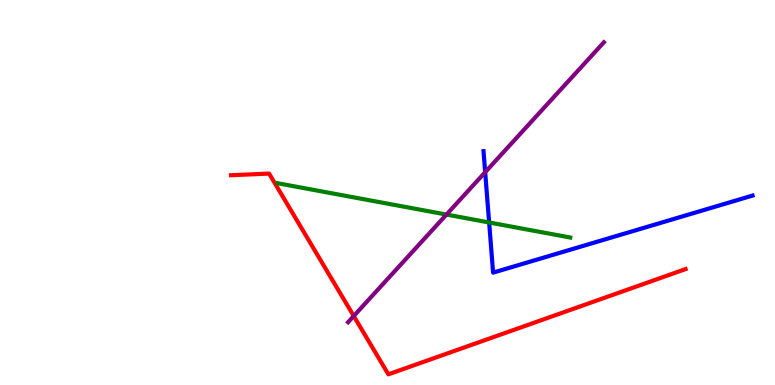[{'lines': ['blue', 'red'], 'intersections': []}, {'lines': ['green', 'red'], 'intersections': []}, {'lines': ['purple', 'red'], 'intersections': [{'x': 4.56, 'y': 1.79}]}, {'lines': ['blue', 'green'], 'intersections': [{'x': 6.31, 'y': 4.22}]}, {'lines': ['blue', 'purple'], 'intersections': [{'x': 6.26, 'y': 5.53}]}, {'lines': ['green', 'purple'], 'intersections': [{'x': 5.76, 'y': 4.43}]}]